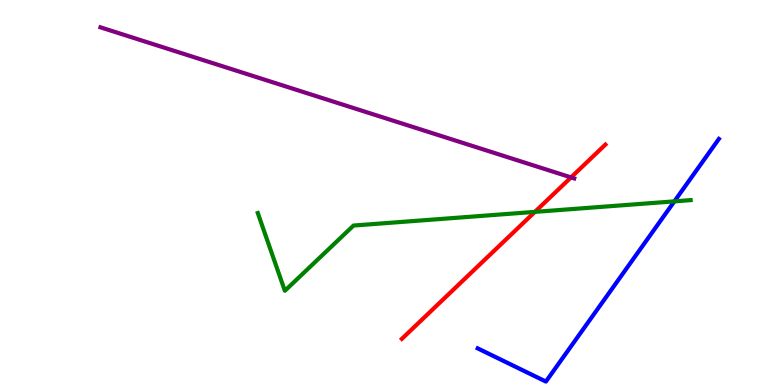[{'lines': ['blue', 'red'], 'intersections': []}, {'lines': ['green', 'red'], 'intersections': [{'x': 6.9, 'y': 4.5}]}, {'lines': ['purple', 'red'], 'intersections': [{'x': 7.37, 'y': 5.39}]}, {'lines': ['blue', 'green'], 'intersections': [{'x': 8.7, 'y': 4.77}]}, {'lines': ['blue', 'purple'], 'intersections': []}, {'lines': ['green', 'purple'], 'intersections': []}]